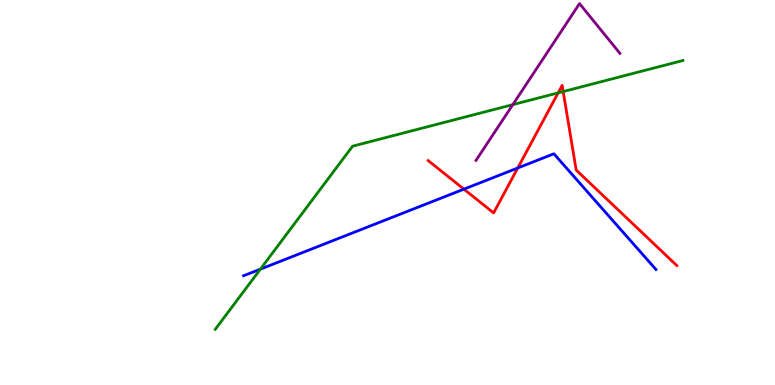[{'lines': ['blue', 'red'], 'intersections': [{'x': 5.99, 'y': 5.09}, {'x': 6.68, 'y': 5.64}]}, {'lines': ['green', 'red'], 'intersections': [{'x': 7.2, 'y': 7.59}, {'x': 7.27, 'y': 7.62}]}, {'lines': ['purple', 'red'], 'intersections': []}, {'lines': ['blue', 'green'], 'intersections': [{'x': 3.36, 'y': 3.01}]}, {'lines': ['blue', 'purple'], 'intersections': []}, {'lines': ['green', 'purple'], 'intersections': [{'x': 6.62, 'y': 7.28}]}]